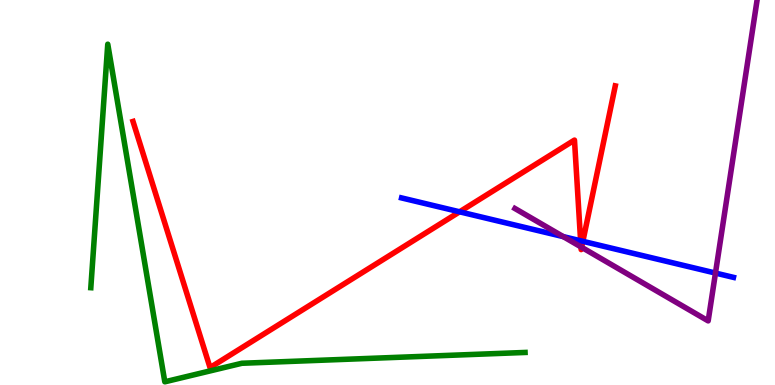[{'lines': ['blue', 'red'], 'intersections': [{'x': 5.93, 'y': 4.5}, {'x': 7.49, 'y': 3.75}, {'x': 7.52, 'y': 3.73}]}, {'lines': ['green', 'red'], 'intersections': []}, {'lines': ['purple', 'red'], 'intersections': [{'x': 7.5, 'y': 3.59}, {'x': 7.5, 'y': 3.58}]}, {'lines': ['blue', 'green'], 'intersections': []}, {'lines': ['blue', 'purple'], 'intersections': [{'x': 7.27, 'y': 3.85}, {'x': 9.23, 'y': 2.91}]}, {'lines': ['green', 'purple'], 'intersections': []}]